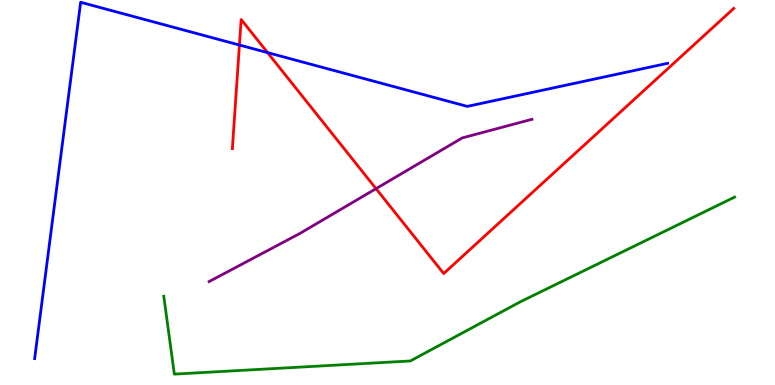[{'lines': ['blue', 'red'], 'intersections': [{'x': 3.09, 'y': 8.83}, {'x': 3.45, 'y': 8.63}]}, {'lines': ['green', 'red'], 'intersections': []}, {'lines': ['purple', 'red'], 'intersections': [{'x': 4.85, 'y': 5.1}]}, {'lines': ['blue', 'green'], 'intersections': []}, {'lines': ['blue', 'purple'], 'intersections': []}, {'lines': ['green', 'purple'], 'intersections': []}]